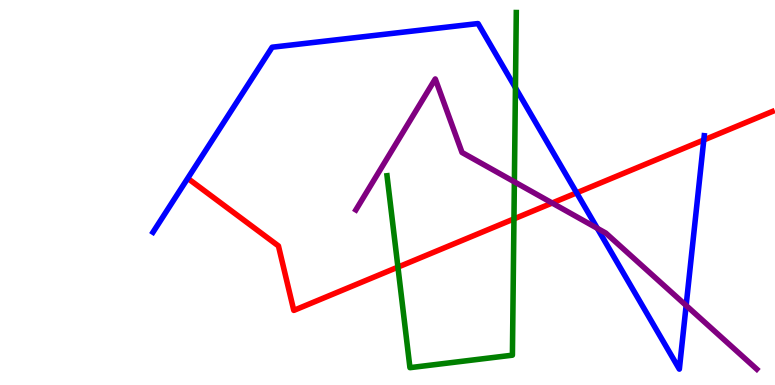[{'lines': ['blue', 'red'], 'intersections': [{'x': 7.44, 'y': 4.99}, {'x': 9.08, 'y': 6.36}]}, {'lines': ['green', 'red'], 'intersections': [{'x': 5.13, 'y': 3.06}, {'x': 6.63, 'y': 4.31}]}, {'lines': ['purple', 'red'], 'intersections': [{'x': 7.12, 'y': 4.73}]}, {'lines': ['blue', 'green'], 'intersections': [{'x': 6.65, 'y': 7.72}]}, {'lines': ['blue', 'purple'], 'intersections': [{'x': 7.71, 'y': 4.07}, {'x': 8.85, 'y': 2.07}]}, {'lines': ['green', 'purple'], 'intersections': [{'x': 6.64, 'y': 5.28}]}]